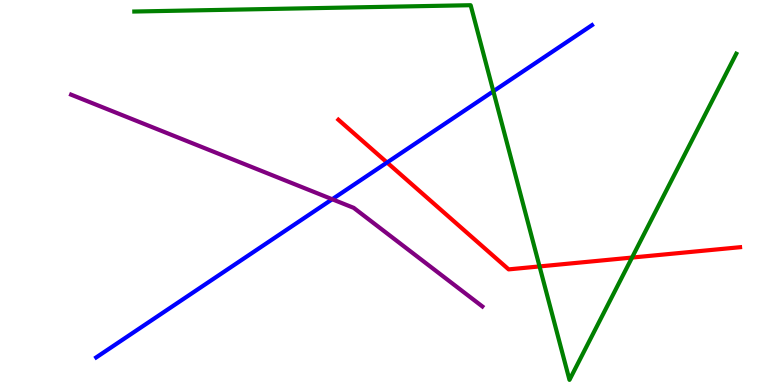[{'lines': ['blue', 'red'], 'intersections': [{'x': 4.99, 'y': 5.78}]}, {'lines': ['green', 'red'], 'intersections': [{'x': 6.96, 'y': 3.08}, {'x': 8.16, 'y': 3.31}]}, {'lines': ['purple', 'red'], 'intersections': []}, {'lines': ['blue', 'green'], 'intersections': [{'x': 6.37, 'y': 7.63}]}, {'lines': ['blue', 'purple'], 'intersections': [{'x': 4.29, 'y': 4.82}]}, {'lines': ['green', 'purple'], 'intersections': []}]